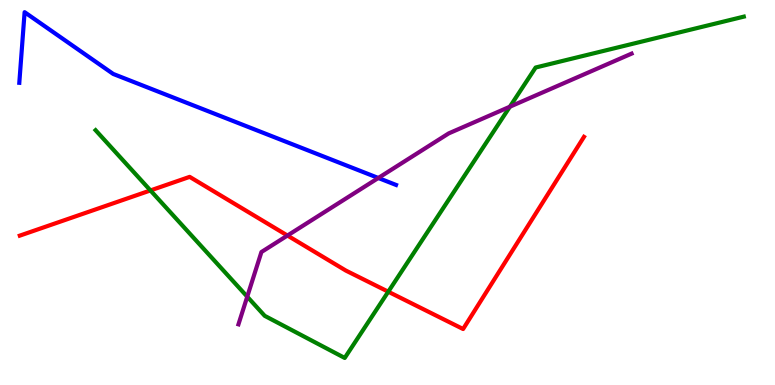[{'lines': ['blue', 'red'], 'intersections': []}, {'lines': ['green', 'red'], 'intersections': [{'x': 1.94, 'y': 5.05}, {'x': 5.01, 'y': 2.42}]}, {'lines': ['purple', 'red'], 'intersections': [{'x': 3.71, 'y': 3.88}]}, {'lines': ['blue', 'green'], 'intersections': []}, {'lines': ['blue', 'purple'], 'intersections': [{'x': 4.88, 'y': 5.38}]}, {'lines': ['green', 'purple'], 'intersections': [{'x': 3.19, 'y': 2.29}, {'x': 6.58, 'y': 7.23}]}]